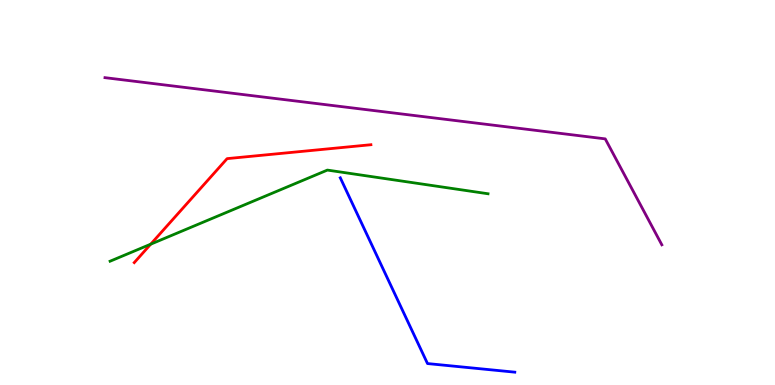[{'lines': ['blue', 'red'], 'intersections': []}, {'lines': ['green', 'red'], 'intersections': [{'x': 1.94, 'y': 3.66}]}, {'lines': ['purple', 'red'], 'intersections': []}, {'lines': ['blue', 'green'], 'intersections': []}, {'lines': ['blue', 'purple'], 'intersections': []}, {'lines': ['green', 'purple'], 'intersections': []}]